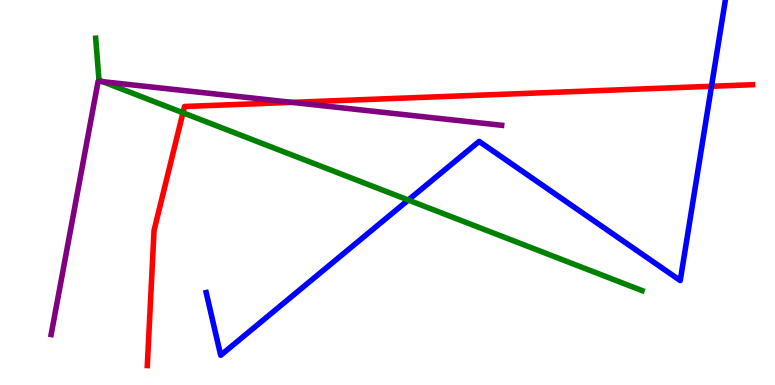[{'lines': ['blue', 'red'], 'intersections': [{'x': 9.18, 'y': 7.76}]}, {'lines': ['green', 'red'], 'intersections': [{'x': 2.36, 'y': 7.07}]}, {'lines': ['purple', 'red'], 'intersections': [{'x': 3.77, 'y': 7.34}]}, {'lines': ['blue', 'green'], 'intersections': [{'x': 5.27, 'y': 4.8}]}, {'lines': ['blue', 'purple'], 'intersections': []}, {'lines': ['green', 'purple'], 'intersections': [{'x': 1.32, 'y': 7.88}]}]